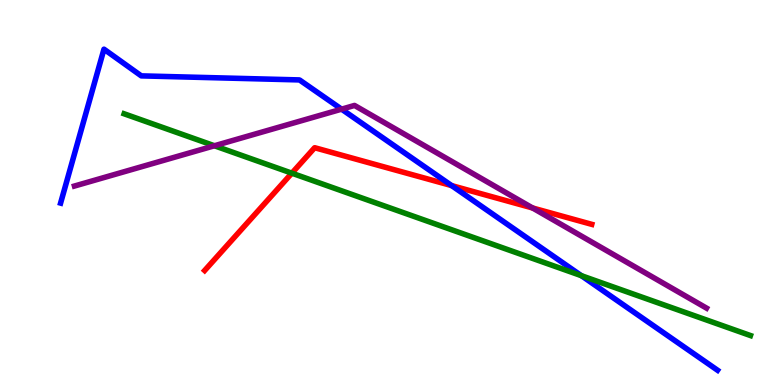[{'lines': ['blue', 'red'], 'intersections': [{'x': 5.83, 'y': 5.18}]}, {'lines': ['green', 'red'], 'intersections': [{'x': 3.77, 'y': 5.5}]}, {'lines': ['purple', 'red'], 'intersections': [{'x': 6.87, 'y': 4.6}]}, {'lines': ['blue', 'green'], 'intersections': [{'x': 7.5, 'y': 2.84}]}, {'lines': ['blue', 'purple'], 'intersections': [{'x': 4.41, 'y': 7.16}]}, {'lines': ['green', 'purple'], 'intersections': [{'x': 2.77, 'y': 6.21}]}]